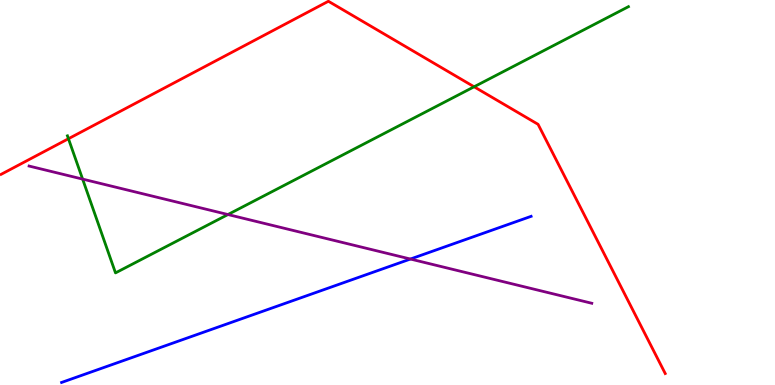[{'lines': ['blue', 'red'], 'intersections': []}, {'lines': ['green', 'red'], 'intersections': [{'x': 0.883, 'y': 6.4}, {'x': 6.12, 'y': 7.75}]}, {'lines': ['purple', 'red'], 'intersections': []}, {'lines': ['blue', 'green'], 'intersections': []}, {'lines': ['blue', 'purple'], 'intersections': [{'x': 5.3, 'y': 3.27}]}, {'lines': ['green', 'purple'], 'intersections': [{'x': 1.07, 'y': 5.35}, {'x': 2.94, 'y': 4.43}]}]